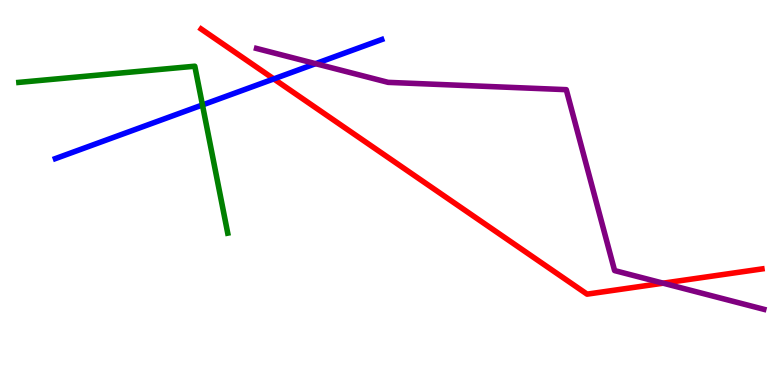[{'lines': ['blue', 'red'], 'intersections': [{'x': 3.53, 'y': 7.95}]}, {'lines': ['green', 'red'], 'intersections': []}, {'lines': ['purple', 'red'], 'intersections': [{'x': 8.56, 'y': 2.64}]}, {'lines': ['blue', 'green'], 'intersections': [{'x': 2.61, 'y': 7.27}]}, {'lines': ['blue', 'purple'], 'intersections': [{'x': 4.07, 'y': 8.35}]}, {'lines': ['green', 'purple'], 'intersections': []}]